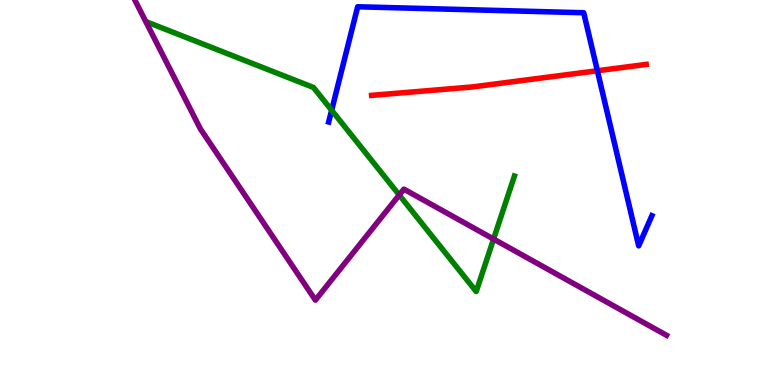[{'lines': ['blue', 'red'], 'intersections': [{'x': 7.71, 'y': 8.16}]}, {'lines': ['green', 'red'], 'intersections': []}, {'lines': ['purple', 'red'], 'intersections': []}, {'lines': ['blue', 'green'], 'intersections': [{'x': 4.28, 'y': 7.14}]}, {'lines': ['blue', 'purple'], 'intersections': []}, {'lines': ['green', 'purple'], 'intersections': [{'x': 5.15, 'y': 4.94}, {'x': 6.37, 'y': 3.79}]}]